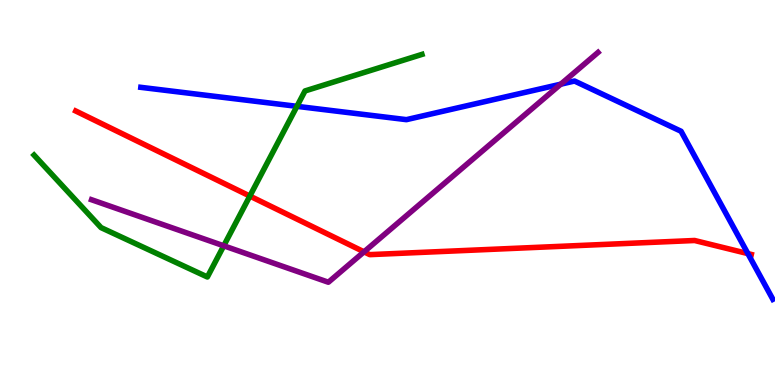[{'lines': ['blue', 'red'], 'intersections': [{'x': 9.65, 'y': 3.41}]}, {'lines': ['green', 'red'], 'intersections': [{'x': 3.22, 'y': 4.91}]}, {'lines': ['purple', 'red'], 'intersections': [{'x': 4.7, 'y': 3.46}]}, {'lines': ['blue', 'green'], 'intersections': [{'x': 3.83, 'y': 7.24}]}, {'lines': ['blue', 'purple'], 'intersections': [{'x': 7.24, 'y': 7.81}]}, {'lines': ['green', 'purple'], 'intersections': [{'x': 2.89, 'y': 3.62}]}]